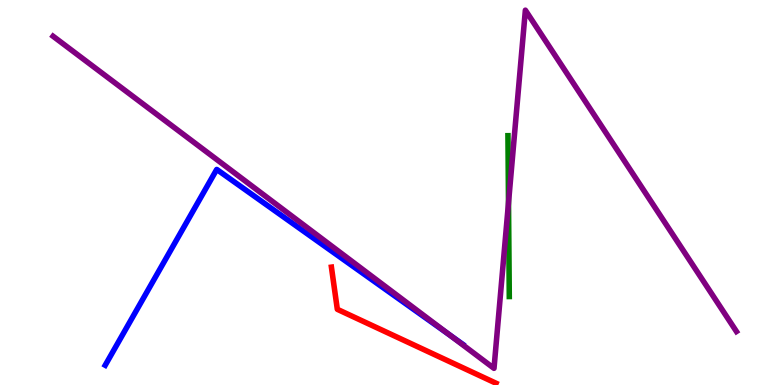[{'lines': ['blue', 'red'], 'intersections': []}, {'lines': ['green', 'red'], 'intersections': []}, {'lines': ['purple', 'red'], 'intersections': []}, {'lines': ['blue', 'green'], 'intersections': []}, {'lines': ['blue', 'purple'], 'intersections': [{'x': 5.81, 'y': 1.29}]}, {'lines': ['green', 'purple'], 'intersections': [{'x': 6.56, 'y': 4.73}]}]